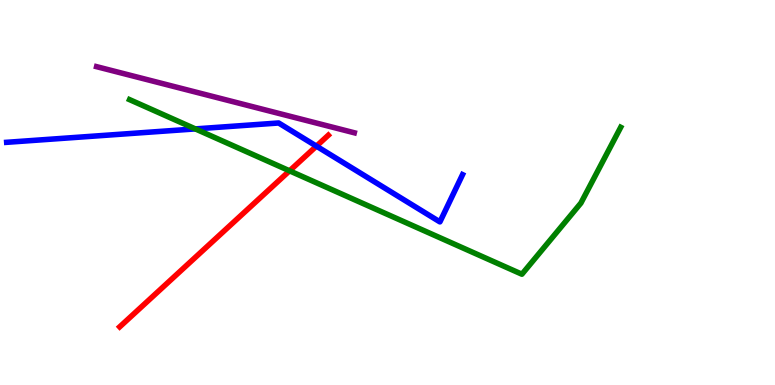[{'lines': ['blue', 'red'], 'intersections': [{'x': 4.08, 'y': 6.2}]}, {'lines': ['green', 'red'], 'intersections': [{'x': 3.74, 'y': 5.56}]}, {'lines': ['purple', 'red'], 'intersections': []}, {'lines': ['blue', 'green'], 'intersections': [{'x': 2.52, 'y': 6.65}]}, {'lines': ['blue', 'purple'], 'intersections': []}, {'lines': ['green', 'purple'], 'intersections': []}]